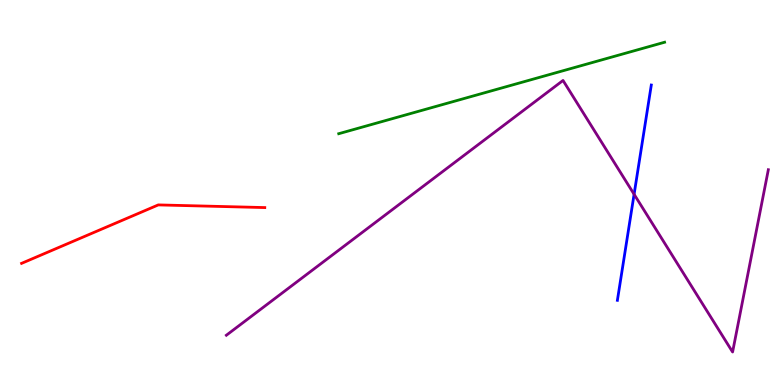[{'lines': ['blue', 'red'], 'intersections': []}, {'lines': ['green', 'red'], 'intersections': []}, {'lines': ['purple', 'red'], 'intersections': []}, {'lines': ['blue', 'green'], 'intersections': []}, {'lines': ['blue', 'purple'], 'intersections': [{'x': 8.18, 'y': 4.95}]}, {'lines': ['green', 'purple'], 'intersections': []}]